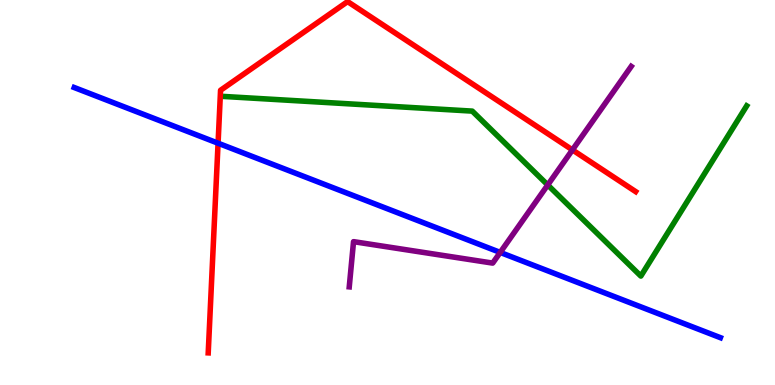[{'lines': ['blue', 'red'], 'intersections': [{'x': 2.81, 'y': 6.28}]}, {'lines': ['green', 'red'], 'intersections': []}, {'lines': ['purple', 'red'], 'intersections': [{'x': 7.39, 'y': 6.11}]}, {'lines': ['blue', 'green'], 'intersections': []}, {'lines': ['blue', 'purple'], 'intersections': [{'x': 6.45, 'y': 3.44}]}, {'lines': ['green', 'purple'], 'intersections': [{'x': 7.07, 'y': 5.2}]}]